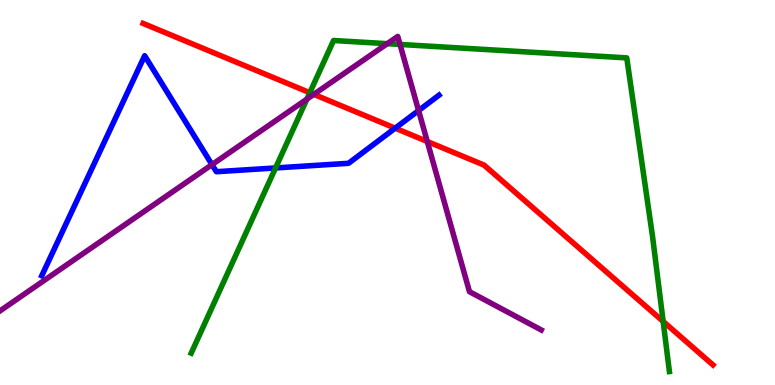[{'lines': ['blue', 'red'], 'intersections': [{'x': 5.1, 'y': 6.67}]}, {'lines': ['green', 'red'], 'intersections': [{'x': 4.0, 'y': 7.59}, {'x': 8.56, 'y': 1.65}]}, {'lines': ['purple', 'red'], 'intersections': [{'x': 4.05, 'y': 7.55}, {'x': 5.51, 'y': 6.32}]}, {'lines': ['blue', 'green'], 'intersections': [{'x': 3.56, 'y': 5.64}]}, {'lines': ['blue', 'purple'], 'intersections': [{'x': 2.74, 'y': 5.72}, {'x': 5.4, 'y': 7.13}]}, {'lines': ['green', 'purple'], 'intersections': [{'x': 3.96, 'y': 7.42}, {'x': 5.0, 'y': 8.87}, {'x': 5.16, 'y': 8.85}]}]